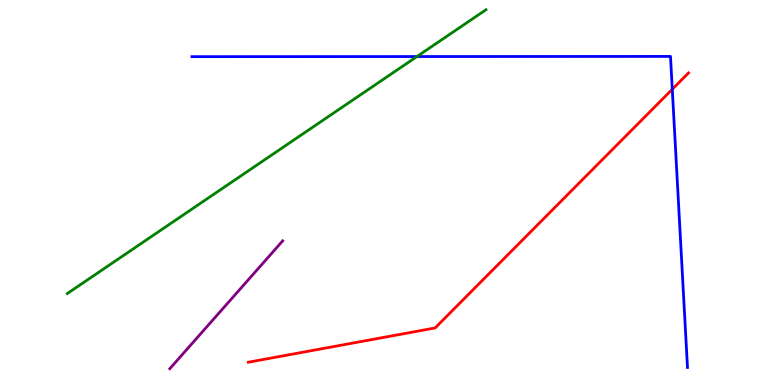[{'lines': ['blue', 'red'], 'intersections': [{'x': 8.67, 'y': 7.68}]}, {'lines': ['green', 'red'], 'intersections': []}, {'lines': ['purple', 'red'], 'intersections': []}, {'lines': ['blue', 'green'], 'intersections': [{'x': 5.38, 'y': 8.53}]}, {'lines': ['blue', 'purple'], 'intersections': []}, {'lines': ['green', 'purple'], 'intersections': []}]